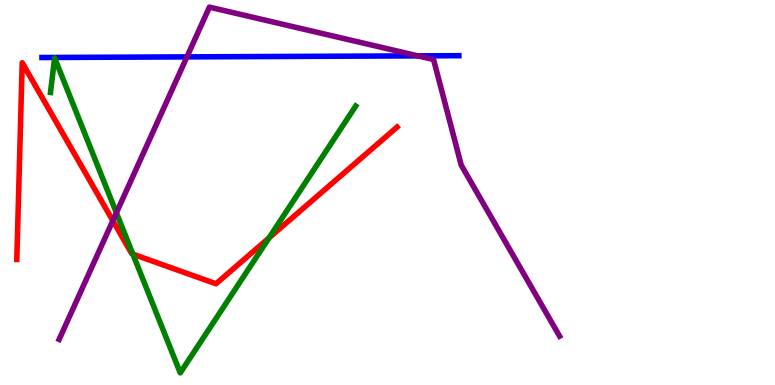[{'lines': ['blue', 'red'], 'intersections': []}, {'lines': ['green', 'red'], 'intersections': [{'x': 1.71, 'y': 3.4}, {'x': 3.47, 'y': 3.82}]}, {'lines': ['purple', 'red'], 'intersections': [{'x': 1.46, 'y': 4.27}]}, {'lines': ['blue', 'green'], 'intersections': []}, {'lines': ['blue', 'purple'], 'intersections': [{'x': 2.41, 'y': 8.52}, {'x': 5.39, 'y': 8.55}]}, {'lines': ['green', 'purple'], 'intersections': [{'x': 1.5, 'y': 4.47}]}]